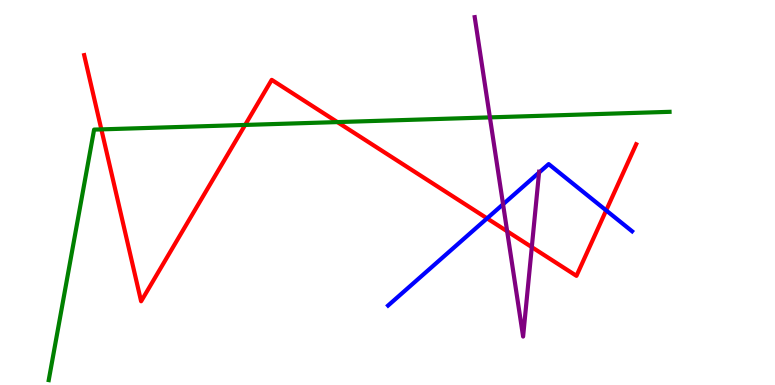[{'lines': ['blue', 'red'], 'intersections': [{'x': 6.28, 'y': 4.33}, {'x': 7.82, 'y': 4.54}]}, {'lines': ['green', 'red'], 'intersections': [{'x': 1.31, 'y': 6.64}, {'x': 3.16, 'y': 6.75}, {'x': 4.35, 'y': 6.83}]}, {'lines': ['purple', 'red'], 'intersections': [{'x': 6.54, 'y': 3.99}, {'x': 6.86, 'y': 3.58}]}, {'lines': ['blue', 'green'], 'intersections': []}, {'lines': ['blue', 'purple'], 'intersections': [{'x': 6.49, 'y': 4.69}, {'x': 6.96, 'y': 5.52}]}, {'lines': ['green', 'purple'], 'intersections': [{'x': 6.32, 'y': 6.95}]}]